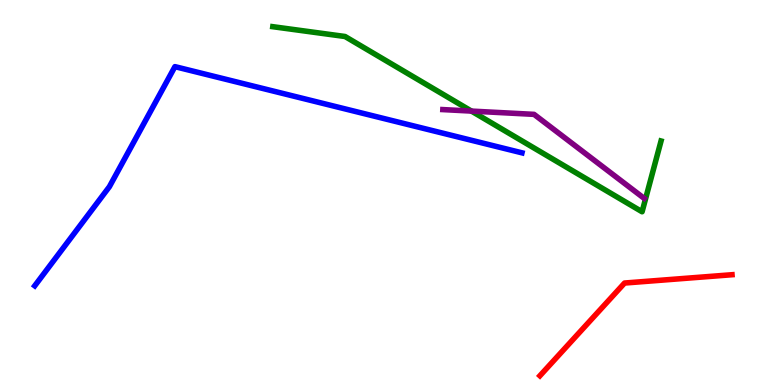[{'lines': ['blue', 'red'], 'intersections': []}, {'lines': ['green', 'red'], 'intersections': []}, {'lines': ['purple', 'red'], 'intersections': []}, {'lines': ['blue', 'green'], 'intersections': []}, {'lines': ['blue', 'purple'], 'intersections': []}, {'lines': ['green', 'purple'], 'intersections': [{'x': 6.08, 'y': 7.11}]}]